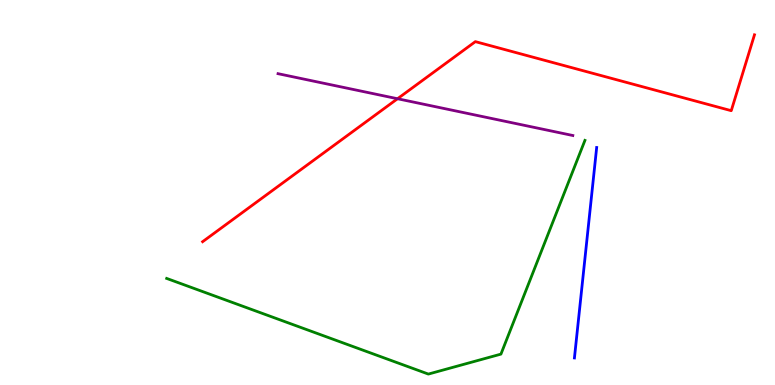[{'lines': ['blue', 'red'], 'intersections': []}, {'lines': ['green', 'red'], 'intersections': []}, {'lines': ['purple', 'red'], 'intersections': [{'x': 5.13, 'y': 7.44}]}, {'lines': ['blue', 'green'], 'intersections': []}, {'lines': ['blue', 'purple'], 'intersections': []}, {'lines': ['green', 'purple'], 'intersections': []}]